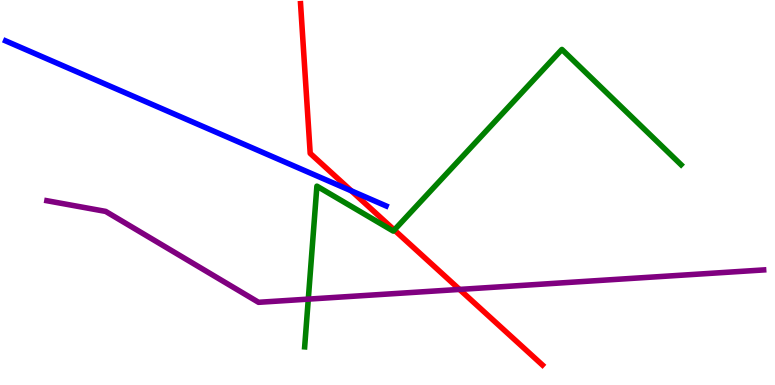[{'lines': ['blue', 'red'], 'intersections': [{'x': 4.53, 'y': 5.04}]}, {'lines': ['green', 'red'], 'intersections': [{'x': 5.09, 'y': 4.03}]}, {'lines': ['purple', 'red'], 'intersections': [{'x': 5.93, 'y': 2.48}]}, {'lines': ['blue', 'green'], 'intersections': []}, {'lines': ['blue', 'purple'], 'intersections': []}, {'lines': ['green', 'purple'], 'intersections': [{'x': 3.98, 'y': 2.23}]}]